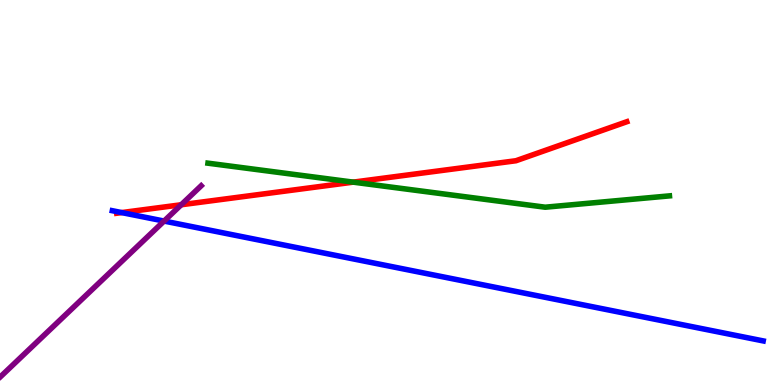[{'lines': ['blue', 'red'], 'intersections': [{'x': 1.57, 'y': 4.48}]}, {'lines': ['green', 'red'], 'intersections': [{'x': 4.56, 'y': 5.27}]}, {'lines': ['purple', 'red'], 'intersections': [{'x': 2.34, 'y': 4.68}]}, {'lines': ['blue', 'green'], 'intersections': []}, {'lines': ['blue', 'purple'], 'intersections': [{'x': 2.12, 'y': 4.26}]}, {'lines': ['green', 'purple'], 'intersections': []}]